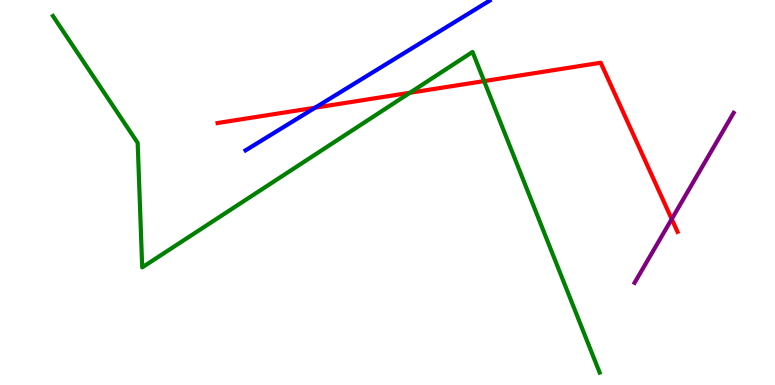[{'lines': ['blue', 'red'], 'intersections': [{'x': 4.07, 'y': 7.2}]}, {'lines': ['green', 'red'], 'intersections': [{'x': 5.29, 'y': 7.59}, {'x': 6.25, 'y': 7.89}]}, {'lines': ['purple', 'red'], 'intersections': [{'x': 8.67, 'y': 4.31}]}, {'lines': ['blue', 'green'], 'intersections': []}, {'lines': ['blue', 'purple'], 'intersections': []}, {'lines': ['green', 'purple'], 'intersections': []}]